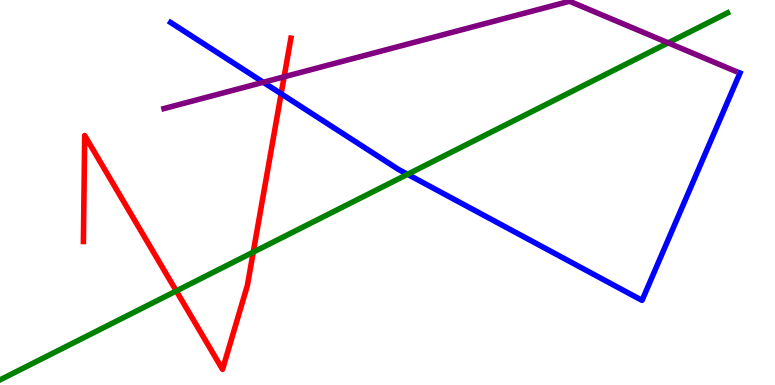[{'lines': ['blue', 'red'], 'intersections': [{'x': 3.63, 'y': 7.56}]}, {'lines': ['green', 'red'], 'intersections': [{'x': 2.28, 'y': 2.44}, {'x': 3.27, 'y': 3.45}]}, {'lines': ['purple', 'red'], 'intersections': [{'x': 3.67, 'y': 8.01}]}, {'lines': ['blue', 'green'], 'intersections': [{'x': 5.26, 'y': 5.47}]}, {'lines': ['blue', 'purple'], 'intersections': [{'x': 3.4, 'y': 7.86}]}, {'lines': ['green', 'purple'], 'intersections': [{'x': 8.62, 'y': 8.89}]}]